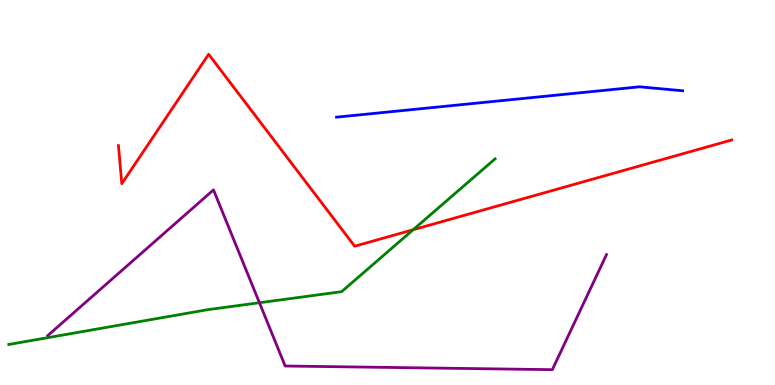[{'lines': ['blue', 'red'], 'intersections': []}, {'lines': ['green', 'red'], 'intersections': [{'x': 5.33, 'y': 4.03}]}, {'lines': ['purple', 'red'], 'intersections': []}, {'lines': ['blue', 'green'], 'intersections': []}, {'lines': ['blue', 'purple'], 'intersections': []}, {'lines': ['green', 'purple'], 'intersections': [{'x': 3.35, 'y': 2.14}]}]